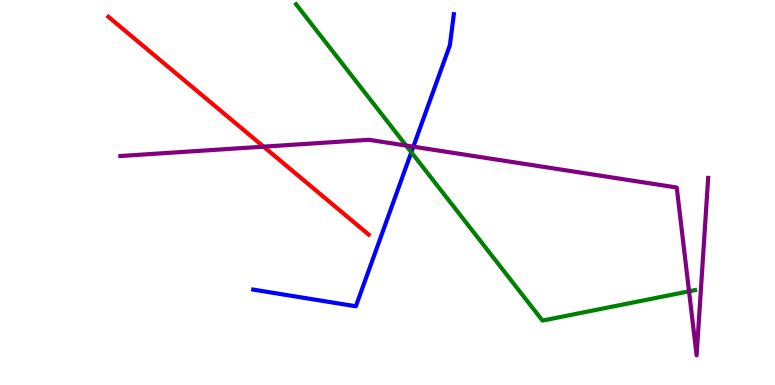[{'lines': ['blue', 'red'], 'intersections': []}, {'lines': ['green', 'red'], 'intersections': []}, {'lines': ['purple', 'red'], 'intersections': [{'x': 3.4, 'y': 6.19}]}, {'lines': ['blue', 'green'], 'intersections': [{'x': 5.31, 'y': 6.05}]}, {'lines': ['blue', 'purple'], 'intersections': [{'x': 5.33, 'y': 6.19}]}, {'lines': ['green', 'purple'], 'intersections': [{'x': 5.24, 'y': 6.22}, {'x': 8.89, 'y': 2.43}]}]